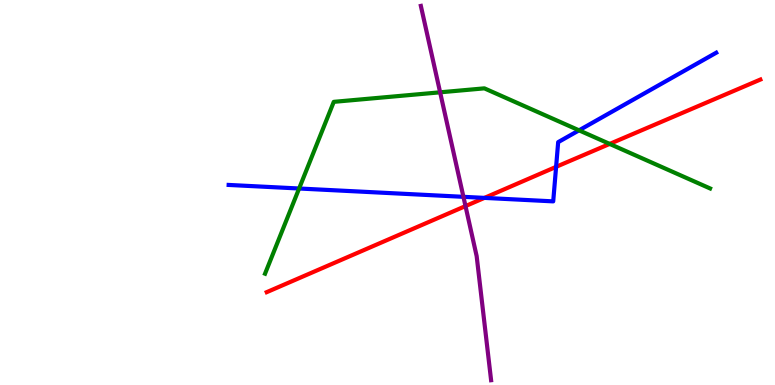[{'lines': ['blue', 'red'], 'intersections': [{'x': 6.25, 'y': 4.86}, {'x': 7.18, 'y': 5.67}]}, {'lines': ['green', 'red'], 'intersections': [{'x': 7.87, 'y': 6.26}]}, {'lines': ['purple', 'red'], 'intersections': [{'x': 6.01, 'y': 4.65}]}, {'lines': ['blue', 'green'], 'intersections': [{'x': 3.86, 'y': 5.1}, {'x': 7.47, 'y': 6.61}]}, {'lines': ['blue', 'purple'], 'intersections': [{'x': 5.98, 'y': 4.89}]}, {'lines': ['green', 'purple'], 'intersections': [{'x': 5.68, 'y': 7.6}]}]